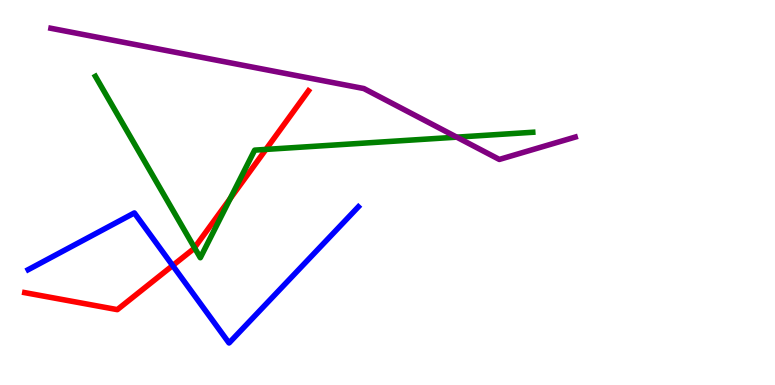[{'lines': ['blue', 'red'], 'intersections': [{'x': 2.23, 'y': 3.1}]}, {'lines': ['green', 'red'], 'intersections': [{'x': 2.51, 'y': 3.57}, {'x': 2.97, 'y': 4.84}, {'x': 3.43, 'y': 6.12}]}, {'lines': ['purple', 'red'], 'intersections': []}, {'lines': ['blue', 'green'], 'intersections': []}, {'lines': ['blue', 'purple'], 'intersections': []}, {'lines': ['green', 'purple'], 'intersections': [{'x': 5.89, 'y': 6.44}]}]